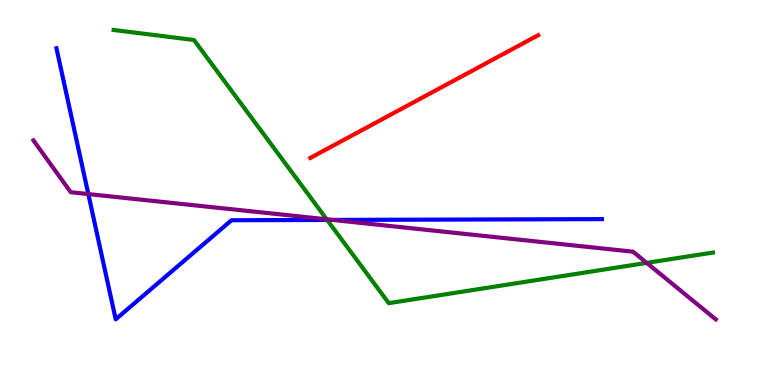[{'lines': ['blue', 'red'], 'intersections': []}, {'lines': ['green', 'red'], 'intersections': []}, {'lines': ['purple', 'red'], 'intersections': []}, {'lines': ['blue', 'green'], 'intersections': [{'x': 4.22, 'y': 4.29}]}, {'lines': ['blue', 'purple'], 'intersections': [{'x': 1.14, 'y': 4.96}, {'x': 4.29, 'y': 4.29}]}, {'lines': ['green', 'purple'], 'intersections': [{'x': 4.22, 'y': 4.3}, {'x': 8.34, 'y': 3.17}]}]